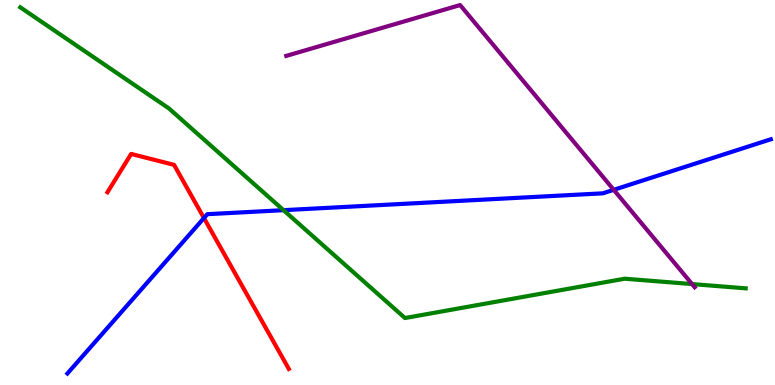[{'lines': ['blue', 'red'], 'intersections': [{'x': 2.63, 'y': 4.34}]}, {'lines': ['green', 'red'], 'intersections': []}, {'lines': ['purple', 'red'], 'intersections': []}, {'lines': ['blue', 'green'], 'intersections': [{'x': 3.66, 'y': 4.54}]}, {'lines': ['blue', 'purple'], 'intersections': [{'x': 7.92, 'y': 5.07}]}, {'lines': ['green', 'purple'], 'intersections': [{'x': 8.93, 'y': 2.62}]}]